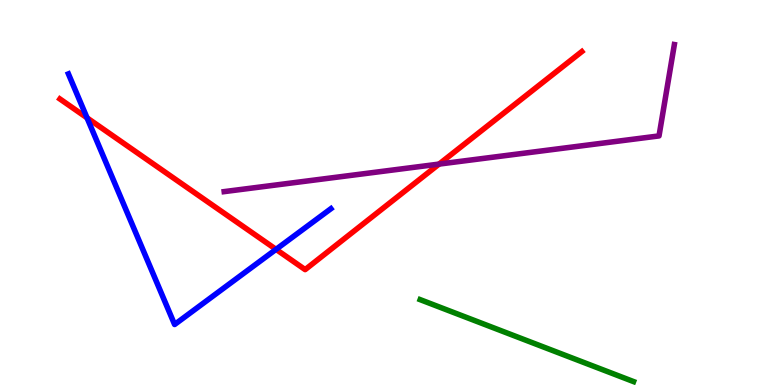[{'lines': ['blue', 'red'], 'intersections': [{'x': 1.12, 'y': 6.94}, {'x': 3.56, 'y': 3.52}]}, {'lines': ['green', 'red'], 'intersections': []}, {'lines': ['purple', 'red'], 'intersections': [{'x': 5.67, 'y': 5.74}]}, {'lines': ['blue', 'green'], 'intersections': []}, {'lines': ['blue', 'purple'], 'intersections': []}, {'lines': ['green', 'purple'], 'intersections': []}]